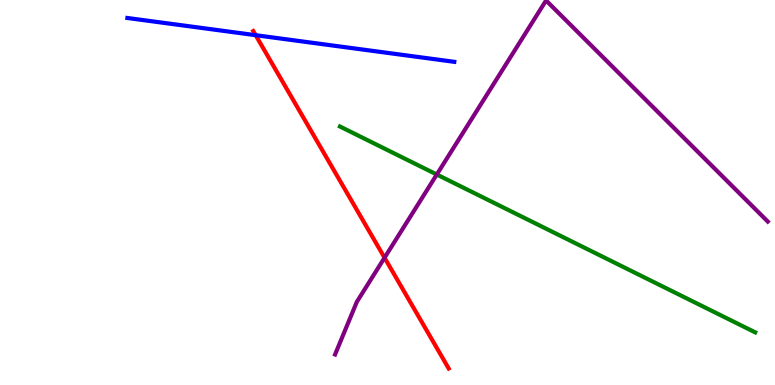[{'lines': ['blue', 'red'], 'intersections': [{'x': 3.3, 'y': 9.09}]}, {'lines': ['green', 'red'], 'intersections': []}, {'lines': ['purple', 'red'], 'intersections': [{'x': 4.96, 'y': 3.31}]}, {'lines': ['blue', 'green'], 'intersections': []}, {'lines': ['blue', 'purple'], 'intersections': []}, {'lines': ['green', 'purple'], 'intersections': [{'x': 5.64, 'y': 5.47}]}]